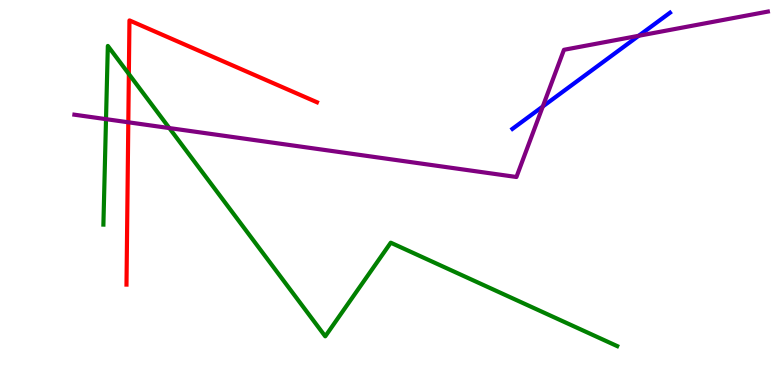[{'lines': ['blue', 'red'], 'intersections': []}, {'lines': ['green', 'red'], 'intersections': [{'x': 1.66, 'y': 8.08}]}, {'lines': ['purple', 'red'], 'intersections': [{'x': 1.66, 'y': 6.82}]}, {'lines': ['blue', 'green'], 'intersections': []}, {'lines': ['blue', 'purple'], 'intersections': [{'x': 7.0, 'y': 7.23}, {'x': 8.24, 'y': 9.07}]}, {'lines': ['green', 'purple'], 'intersections': [{'x': 1.37, 'y': 6.91}, {'x': 2.18, 'y': 6.67}]}]